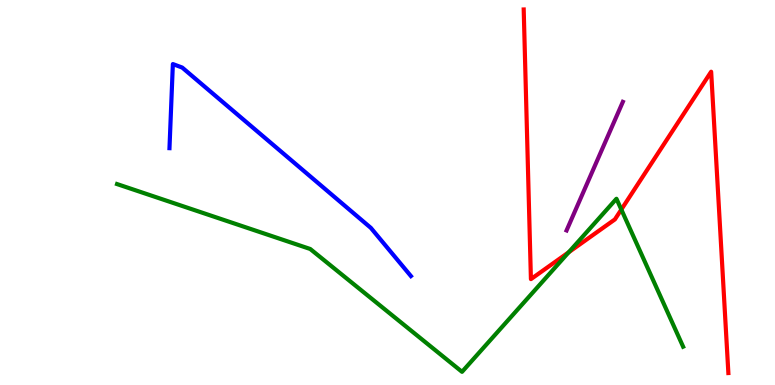[{'lines': ['blue', 'red'], 'intersections': []}, {'lines': ['green', 'red'], 'intersections': [{'x': 7.34, 'y': 3.45}, {'x': 8.02, 'y': 4.56}]}, {'lines': ['purple', 'red'], 'intersections': []}, {'lines': ['blue', 'green'], 'intersections': []}, {'lines': ['blue', 'purple'], 'intersections': []}, {'lines': ['green', 'purple'], 'intersections': []}]